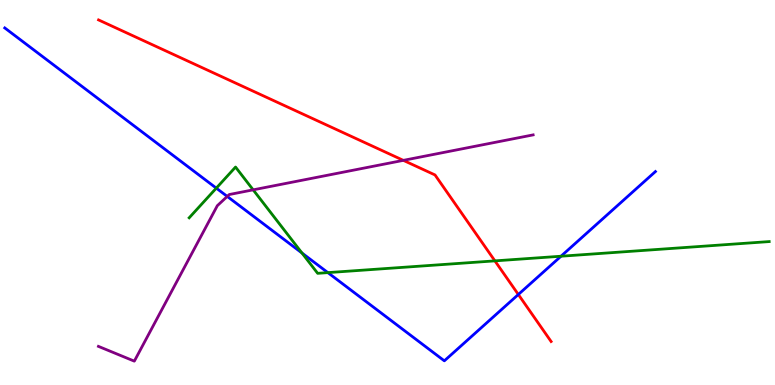[{'lines': ['blue', 'red'], 'intersections': [{'x': 6.69, 'y': 2.35}]}, {'lines': ['green', 'red'], 'intersections': [{'x': 6.39, 'y': 3.22}]}, {'lines': ['purple', 'red'], 'intersections': [{'x': 5.2, 'y': 5.83}]}, {'lines': ['blue', 'green'], 'intersections': [{'x': 2.79, 'y': 5.11}, {'x': 3.9, 'y': 3.43}, {'x': 4.23, 'y': 2.92}, {'x': 7.24, 'y': 3.34}]}, {'lines': ['blue', 'purple'], 'intersections': [{'x': 2.93, 'y': 4.9}]}, {'lines': ['green', 'purple'], 'intersections': [{'x': 3.27, 'y': 5.07}]}]